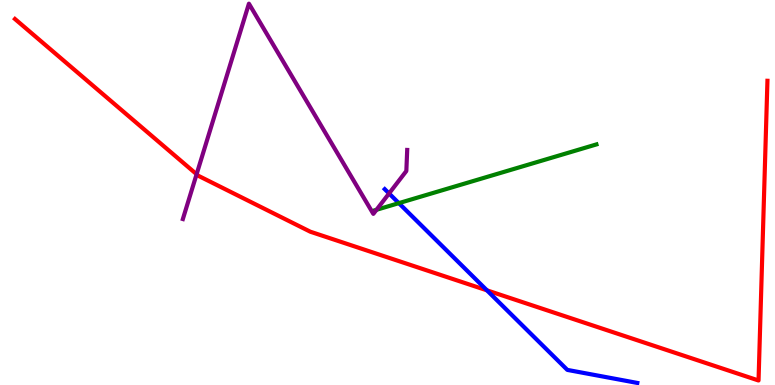[{'lines': ['blue', 'red'], 'intersections': [{'x': 6.28, 'y': 2.46}]}, {'lines': ['green', 'red'], 'intersections': []}, {'lines': ['purple', 'red'], 'intersections': [{'x': 2.54, 'y': 5.47}]}, {'lines': ['blue', 'green'], 'intersections': [{'x': 5.15, 'y': 4.72}]}, {'lines': ['blue', 'purple'], 'intersections': [{'x': 5.02, 'y': 4.98}]}, {'lines': ['green', 'purple'], 'intersections': [{'x': 4.86, 'y': 4.55}]}]